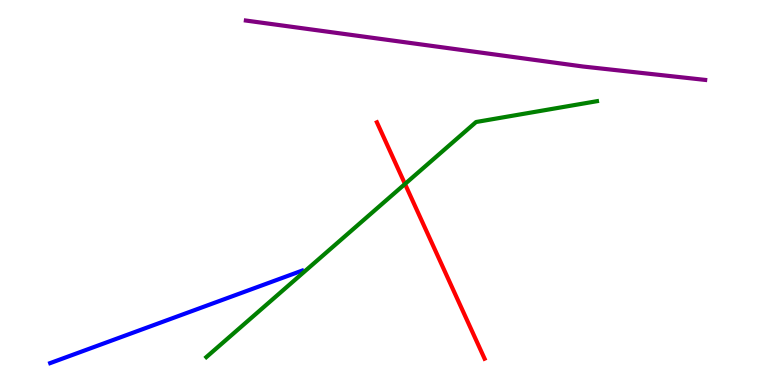[{'lines': ['blue', 'red'], 'intersections': []}, {'lines': ['green', 'red'], 'intersections': [{'x': 5.23, 'y': 5.22}]}, {'lines': ['purple', 'red'], 'intersections': []}, {'lines': ['blue', 'green'], 'intersections': []}, {'lines': ['blue', 'purple'], 'intersections': []}, {'lines': ['green', 'purple'], 'intersections': []}]